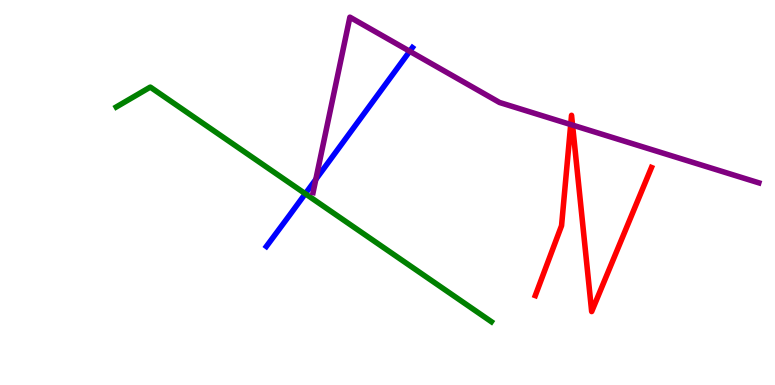[{'lines': ['blue', 'red'], 'intersections': []}, {'lines': ['green', 'red'], 'intersections': []}, {'lines': ['purple', 'red'], 'intersections': [{'x': 7.36, 'y': 6.77}, {'x': 7.39, 'y': 6.75}]}, {'lines': ['blue', 'green'], 'intersections': [{'x': 3.94, 'y': 4.97}]}, {'lines': ['blue', 'purple'], 'intersections': [{'x': 4.08, 'y': 5.34}, {'x': 5.29, 'y': 8.67}]}, {'lines': ['green', 'purple'], 'intersections': []}]